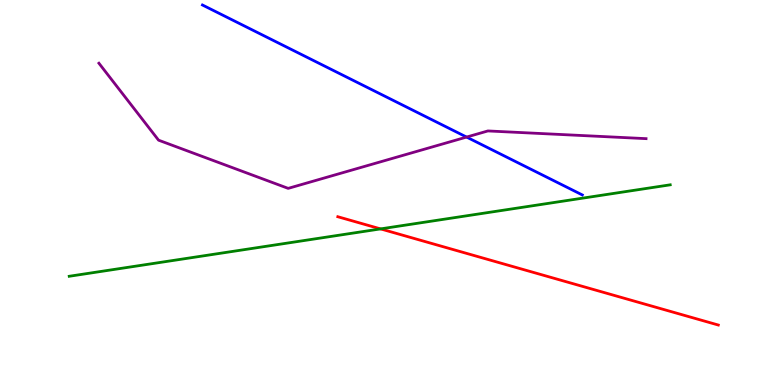[{'lines': ['blue', 'red'], 'intersections': []}, {'lines': ['green', 'red'], 'intersections': [{'x': 4.91, 'y': 4.05}]}, {'lines': ['purple', 'red'], 'intersections': []}, {'lines': ['blue', 'green'], 'intersections': []}, {'lines': ['blue', 'purple'], 'intersections': [{'x': 6.02, 'y': 6.44}]}, {'lines': ['green', 'purple'], 'intersections': []}]